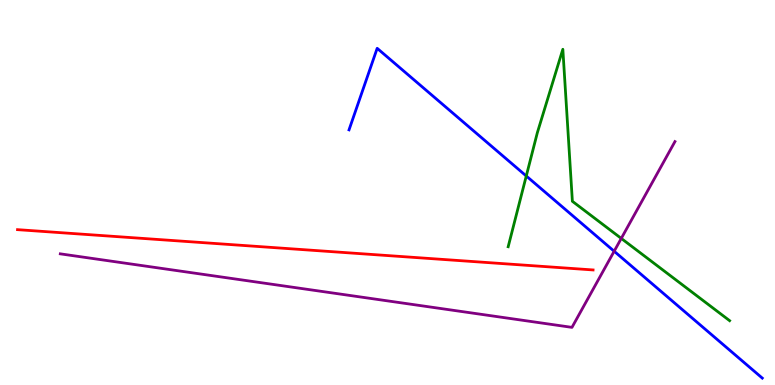[{'lines': ['blue', 'red'], 'intersections': []}, {'lines': ['green', 'red'], 'intersections': []}, {'lines': ['purple', 'red'], 'intersections': []}, {'lines': ['blue', 'green'], 'intersections': [{'x': 6.79, 'y': 5.43}]}, {'lines': ['blue', 'purple'], 'intersections': [{'x': 7.92, 'y': 3.47}]}, {'lines': ['green', 'purple'], 'intersections': [{'x': 8.02, 'y': 3.81}]}]